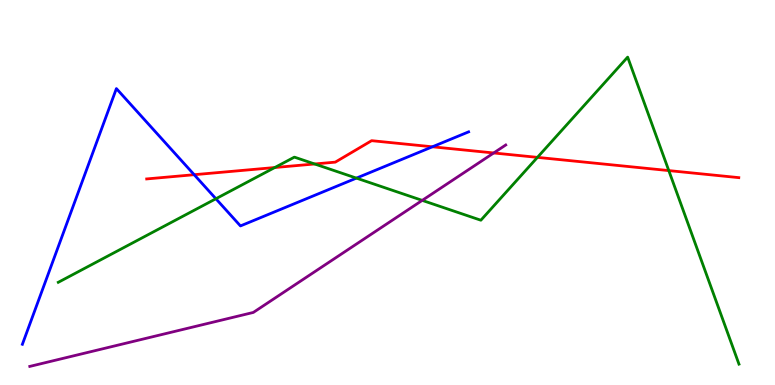[{'lines': ['blue', 'red'], 'intersections': [{'x': 2.51, 'y': 5.46}, {'x': 5.58, 'y': 6.19}]}, {'lines': ['green', 'red'], 'intersections': [{'x': 3.55, 'y': 5.65}, {'x': 4.06, 'y': 5.74}, {'x': 6.93, 'y': 5.91}, {'x': 8.63, 'y': 5.57}]}, {'lines': ['purple', 'red'], 'intersections': [{'x': 6.37, 'y': 6.03}]}, {'lines': ['blue', 'green'], 'intersections': [{'x': 2.79, 'y': 4.84}, {'x': 4.6, 'y': 5.37}]}, {'lines': ['blue', 'purple'], 'intersections': []}, {'lines': ['green', 'purple'], 'intersections': [{'x': 5.45, 'y': 4.8}]}]